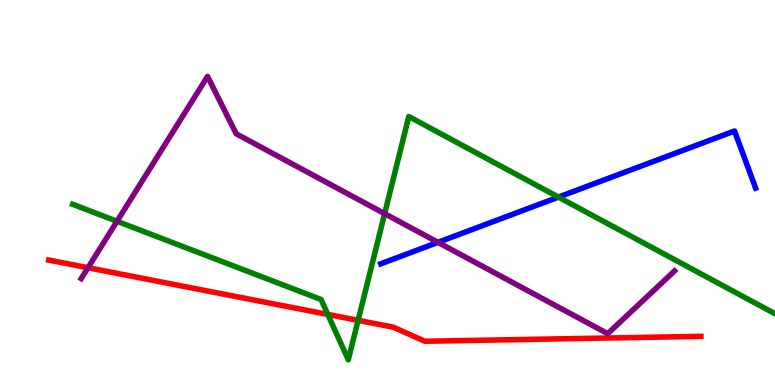[{'lines': ['blue', 'red'], 'intersections': []}, {'lines': ['green', 'red'], 'intersections': [{'x': 4.23, 'y': 1.83}, {'x': 4.62, 'y': 1.68}]}, {'lines': ['purple', 'red'], 'intersections': [{'x': 1.14, 'y': 3.05}]}, {'lines': ['blue', 'green'], 'intersections': [{'x': 7.21, 'y': 4.88}]}, {'lines': ['blue', 'purple'], 'intersections': [{'x': 5.65, 'y': 3.71}]}, {'lines': ['green', 'purple'], 'intersections': [{'x': 1.51, 'y': 4.25}, {'x': 4.96, 'y': 4.45}]}]